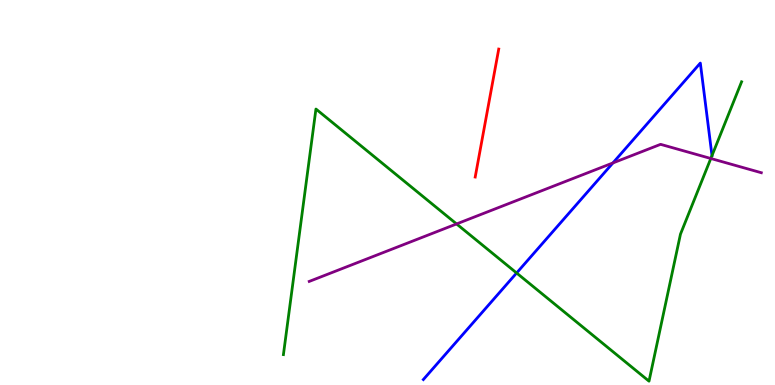[{'lines': ['blue', 'red'], 'intersections': []}, {'lines': ['green', 'red'], 'intersections': []}, {'lines': ['purple', 'red'], 'intersections': []}, {'lines': ['blue', 'green'], 'intersections': [{'x': 6.67, 'y': 2.91}]}, {'lines': ['blue', 'purple'], 'intersections': [{'x': 7.91, 'y': 5.77}]}, {'lines': ['green', 'purple'], 'intersections': [{'x': 5.89, 'y': 4.18}, {'x': 9.17, 'y': 5.88}]}]